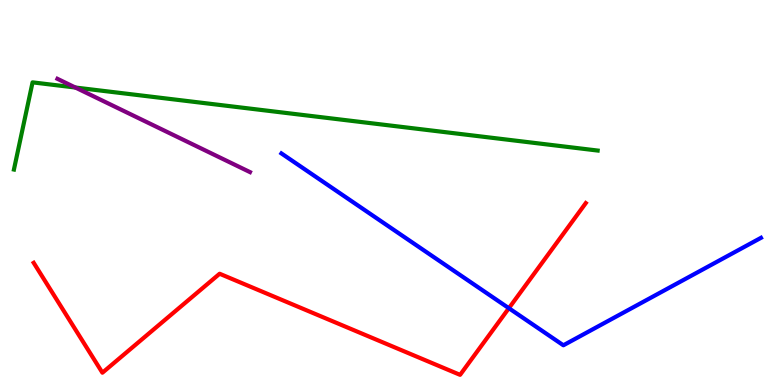[{'lines': ['blue', 'red'], 'intersections': [{'x': 6.57, 'y': 1.99}]}, {'lines': ['green', 'red'], 'intersections': []}, {'lines': ['purple', 'red'], 'intersections': []}, {'lines': ['blue', 'green'], 'intersections': []}, {'lines': ['blue', 'purple'], 'intersections': []}, {'lines': ['green', 'purple'], 'intersections': [{'x': 0.973, 'y': 7.73}]}]